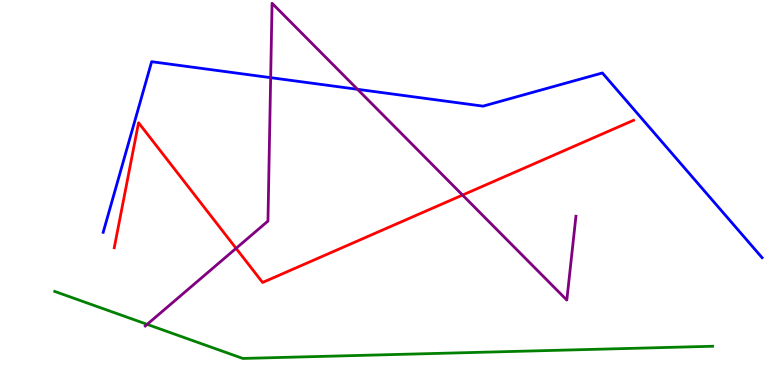[{'lines': ['blue', 'red'], 'intersections': []}, {'lines': ['green', 'red'], 'intersections': []}, {'lines': ['purple', 'red'], 'intersections': [{'x': 3.05, 'y': 3.55}, {'x': 5.97, 'y': 4.93}]}, {'lines': ['blue', 'green'], 'intersections': []}, {'lines': ['blue', 'purple'], 'intersections': [{'x': 3.49, 'y': 7.98}, {'x': 4.61, 'y': 7.68}]}, {'lines': ['green', 'purple'], 'intersections': [{'x': 1.9, 'y': 1.58}]}]